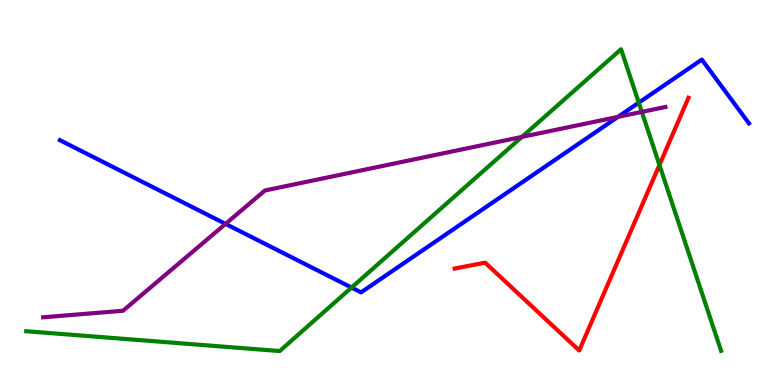[{'lines': ['blue', 'red'], 'intersections': []}, {'lines': ['green', 'red'], 'intersections': [{'x': 8.51, 'y': 5.71}]}, {'lines': ['purple', 'red'], 'intersections': []}, {'lines': ['blue', 'green'], 'intersections': [{'x': 4.54, 'y': 2.53}, {'x': 8.24, 'y': 7.33}]}, {'lines': ['blue', 'purple'], 'intersections': [{'x': 2.91, 'y': 4.18}, {'x': 7.97, 'y': 6.96}]}, {'lines': ['green', 'purple'], 'intersections': [{'x': 6.73, 'y': 6.44}, {'x': 8.28, 'y': 7.09}]}]